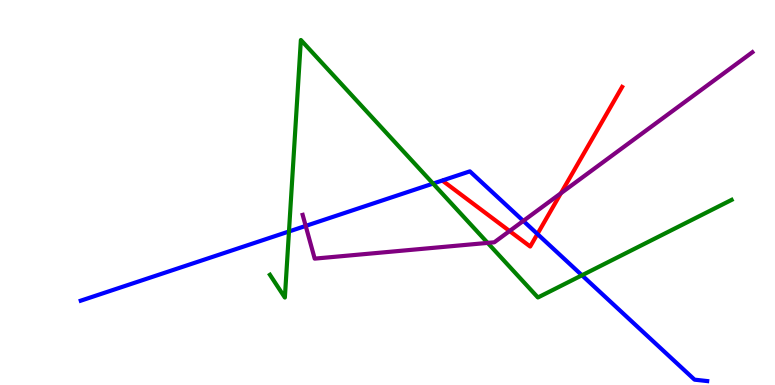[{'lines': ['blue', 'red'], 'intersections': [{'x': 6.93, 'y': 3.92}]}, {'lines': ['green', 'red'], 'intersections': []}, {'lines': ['purple', 'red'], 'intersections': [{'x': 6.58, 'y': 4.0}, {'x': 7.24, 'y': 4.98}]}, {'lines': ['blue', 'green'], 'intersections': [{'x': 3.73, 'y': 3.99}, {'x': 5.59, 'y': 5.23}, {'x': 7.51, 'y': 2.85}]}, {'lines': ['blue', 'purple'], 'intersections': [{'x': 3.94, 'y': 4.13}, {'x': 6.75, 'y': 4.26}]}, {'lines': ['green', 'purple'], 'intersections': [{'x': 6.29, 'y': 3.69}]}]